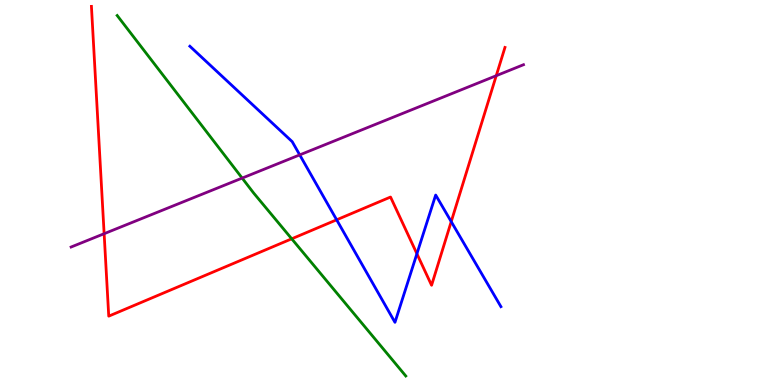[{'lines': ['blue', 'red'], 'intersections': [{'x': 4.34, 'y': 4.29}, {'x': 5.38, 'y': 3.41}, {'x': 5.82, 'y': 4.24}]}, {'lines': ['green', 'red'], 'intersections': [{'x': 3.76, 'y': 3.8}]}, {'lines': ['purple', 'red'], 'intersections': [{'x': 1.34, 'y': 3.93}, {'x': 6.4, 'y': 8.03}]}, {'lines': ['blue', 'green'], 'intersections': []}, {'lines': ['blue', 'purple'], 'intersections': [{'x': 3.87, 'y': 5.98}]}, {'lines': ['green', 'purple'], 'intersections': [{'x': 3.12, 'y': 5.37}]}]